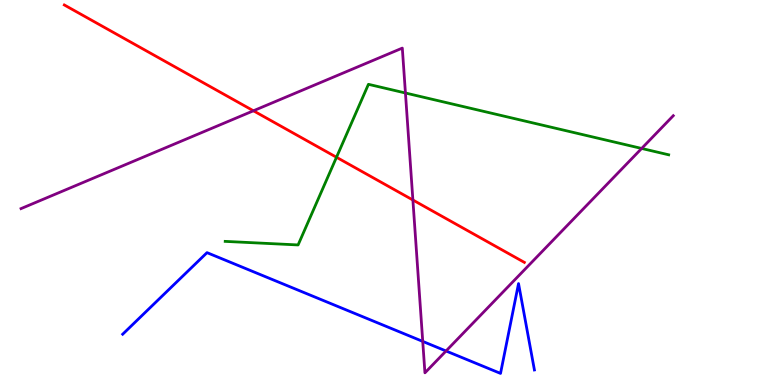[{'lines': ['blue', 'red'], 'intersections': []}, {'lines': ['green', 'red'], 'intersections': [{'x': 4.34, 'y': 5.92}]}, {'lines': ['purple', 'red'], 'intersections': [{'x': 3.27, 'y': 7.12}, {'x': 5.33, 'y': 4.8}]}, {'lines': ['blue', 'green'], 'intersections': []}, {'lines': ['blue', 'purple'], 'intersections': [{'x': 5.45, 'y': 1.13}, {'x': 5.76, 'y': 0.883}]}, {'lines': ['green', 'purple'], 'intersections': [{'x': 5.23, 'y': 7.58}, {'x': 8.28, 'y': 6.14}]}]